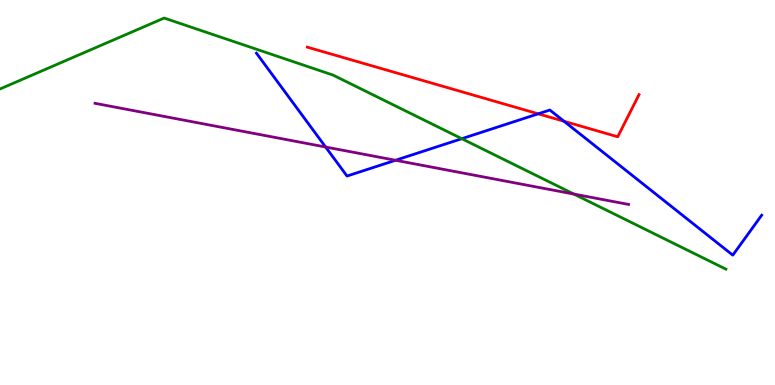[{'lines': ['blue', 'red'], 'intersections': [{'x': 6.94, 'y': 7.04}, {'x': 7.28, 'y': 6.85}]}, {'lines': ['green', 'red'], 'intersections': []}, {'lines': ['purple', 'red'], 'intersections': []}, {'lines': ['blue', 'green'], 'intersections': [{'x': 5.96, 'y': 6.4}]}, {'lines': ['blue', 'purple'], 'intersections': [{'x': 4.2, 'y': 6.18}, {'x': 5.1, 'y': 5.84}]}, {'lines': ['green', 'purple'], 'intersections': [{'x': 7.41, 'y': 4.96}]}]